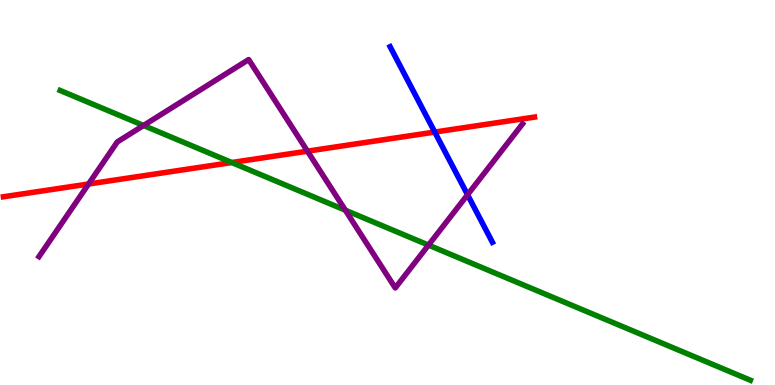[{'lines': ['blue', 'red'], 'intersections': [{'x': 5.61, 'y': 6.57}]}, {'lines': ['green', 'red'], 'intersections': [{'x': 2.99, 'y': 5.78}]}, {'lines': ['purple', 'red'], 'intersections': [{'x': 1.14, 'y': 5.22}, {'x': 3.97, 'y': 6.07}]}, {'lines': ['blue', 'green'], 'intersections': []}, {'lines': ['blue', 'purple'], 'intersections': [{'x': 6.03, 'y': 4.94}]}, {'lines': ['green', 'purple'], 'intersections': [{'x': 1.85, 'y': 6.74}, {'x': 4.46, 'y': 4.54}, {'x': 5.53, 'y': 3.63}]}]